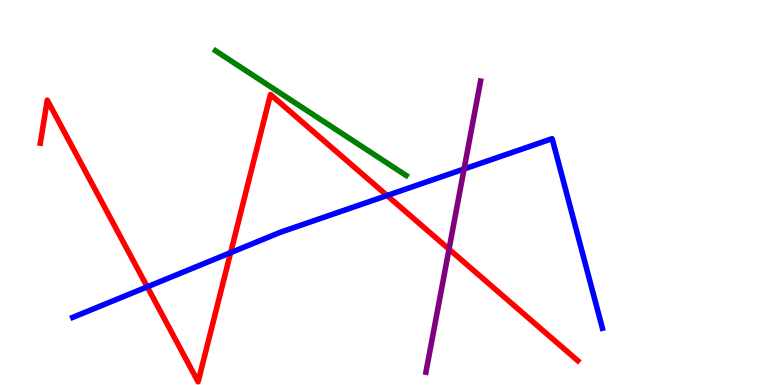[{'lines': ['blue', 'red'], 'intersections': [{'x': 1.9, 'y': 2.55}, {'x': 2.98, 'y': 3.44}, {'x': 4.99, 'y': 4.92}]}, {'lines': ['green', 'red'], 'intersections': []}, {'lines': ['purple', 'red'], 'intersections': [{'x': 5.79, 'y': 3.53}]}, {'lines': ['blue', 'green'], 'intersections': []}, {'lines': ['blue', 'purple'], 'intersections': [{'x': 5.99, 'y': 5.61}]}, {'lines': ['green', 'purple'], 'intersections': []}]